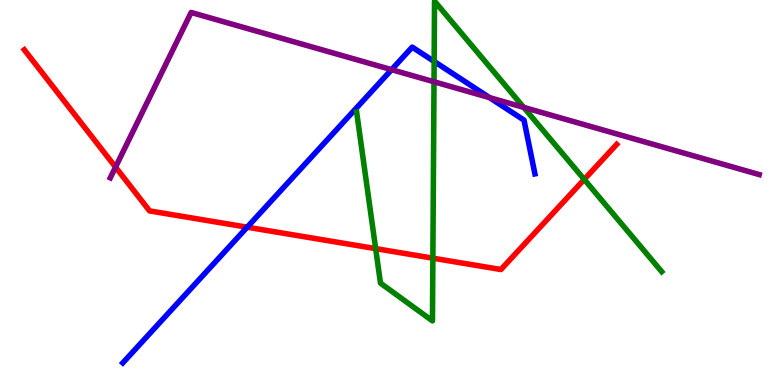[{'lines': ['blue', 'red'], 'intersections': [{'x': 3.19, 'y': 4.1}]}, {'lines': ['green', 'red'], 'intersections': [{'x': 4.85, 'y': 3.54}, {'x': 5.59, 'y': 3.29}, {'x': 7.54, 'y': 5.34}]}, {'lines': ['purple', 'red'], 'intersections': [{'x': 1.49, 'y': 5.66}]}, {'lines': ['blue', 'green'], 'intersections': [{'x': 5.6, 'y': 8.4}]}, {'lines': ['blue', 'purple'], 'intersections': [{'x': 5.05, 'y': 8.19}, {'x': 6.32, 'y': 7.46}]}, {'lines': ['green', 'purple'], 'intersections': [{'x': 5.6, 'y': 7.88}, {'x': 6.76, 'y': 7.21}]}]